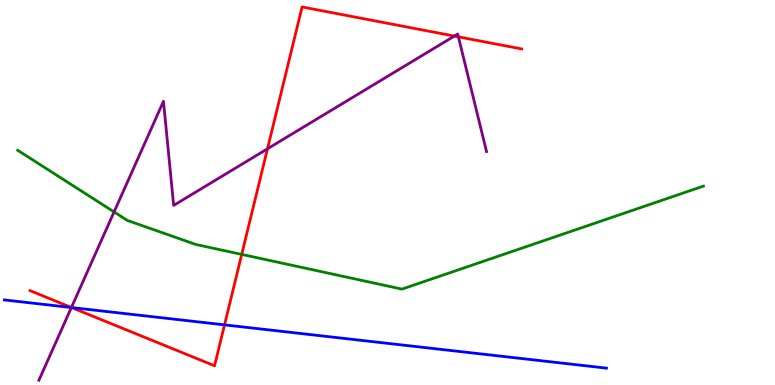[{'lines': ['blue', 'red'], 'intersections': [{'x': 0.923, 'y': 2.01}, {'x': 2.9, 'y': 1.56}]}, {'lines': ['green', 'red'], 'intersections': [{'x': 3.12, 'y': 3.39}]}, {'lines': ['purple', 'red'], 'intersections': [{'x': 0.921, 'y': 2.01}, {'x': 3.45, 'y': 6.14}, {'x': 5.86, 'y': 9.06}, {'x': 5.91, 'y': 9.04}]}, {'lines': ['blue', 'green'], 'intersections': []}, {'lines': ['blue', 'purple'], 'intersections': [{'x': 0.921, 'y': 2.01}]}, {'lines': ['green', 'purple'], 'intersections': [{'x': 1.47, 'y': 4.5}]}]